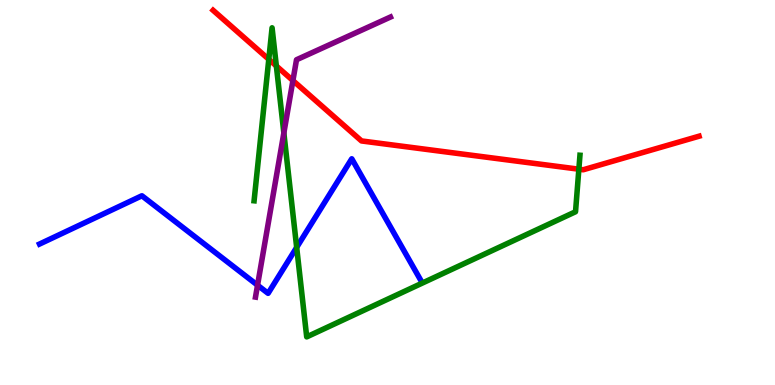[{'lines': ['blue', 'red'], 'intersections': []}, {'lines': ['green', 'red'], 'intersections': [{'x': 3.47, 'y': 8.46}, {'x': 3.57, 'y': 8.29}, {'x': 7.47, 'y': 5.61}]}, {'lines': ['purple', 'red'], 'intersections': [{'x': 3.78, 'y': 7.91}]}, {'lines': ['blue', 'green'], 'intersections': [{'x': 3.83, 'y': 3.57}]}, {'lines': ['blue', 'purple'], 'intersections': [{'x': 3.32, 'y': 2.59}]}, {'lines': ['green', 'purple'], 'intersections': [{'x': 3.66, 'y': 6.55}]}]